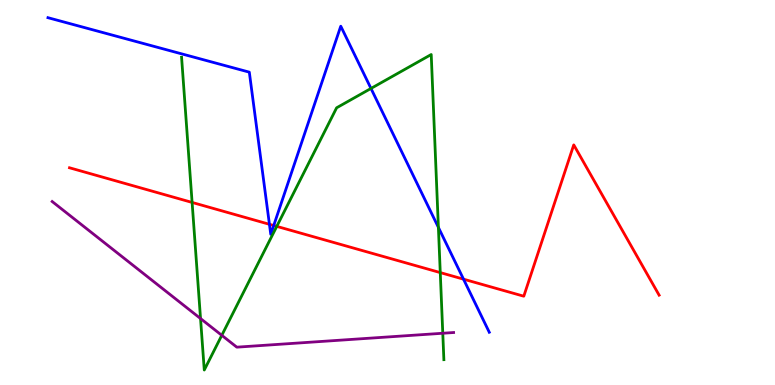[{'lines': ['blue', 'red'], 'intersections': [{'x': 3.48, 'y': 4.17}, {'x': 3.53, 'y': 4.14}, {'x': 5.98, 'y': 2.75}]}, {'lines': ['green', 'red'], 'intersections': [{'x': 2.48, 'y': 4.74}, {'x': 3.57, 'y': 4.12}, {'x': 5.68, 'y': 2.92}]}, {'lines': ['purple', 'red'], 'intersections': []}, {'lines': ['blue', 'green'], 'intersections': [{'x': 4.79, 'y': 7.7}, {'x': 5.66, 'y': 4.09}]}, {'lines': ['blue', 'purple'], 'intersections': []}, {'lines': ['green', 'purple'], 'intersections': [{'x': 2.59, 'y': 1.73}, {'x': 2.86, 'y': 1.29}, {'x': 5.71, 'y': 1.34}]}]